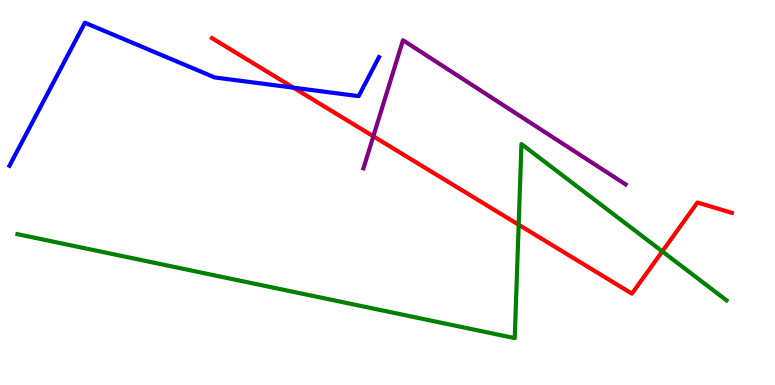[{'lines': ['blue', 'red'], 'intersections': [{'x': 3.79, 'y': 7.72}]}, {'lines': ['green', 'red'], 'intersections': [{'x': 6.69, 'y': 4.16}, {'x': 8.55, 'y': 3.47}]}, {'lines': ['purple', 'red'], 'intersections': [{'x': 4.82, 'y': 6.46}]}, {'lines': ['blue', 'green'], 'intersections': []}, {'lines': ['blue', 'purple'], 'intersections': []}, {'lines': ['green', 'purple'], 'intersections': []}]